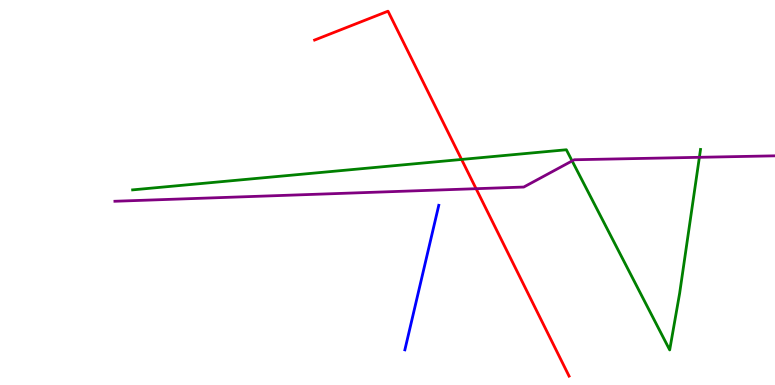[{'lines': ['blue', 'red'], 'intersections': []}, {'lines': ['green', 'red'], 'intersections': [{'x': 5.96, 'y': 5.86}]}, {'lines': ['purple', 'red'], 'intersections': [{'x': 6.14, 'y': 5.1}]}, {'lines': ['blue', 'green'], 'intersections': []}, {'lines': ['blue', 'purple'], 'intersections': []}, {'lines': ['green', 'purple'], 'intersections': [{'x': 7.38, 'y': 5.82}, {'x': 9.02, 'y': 5.91}]}]